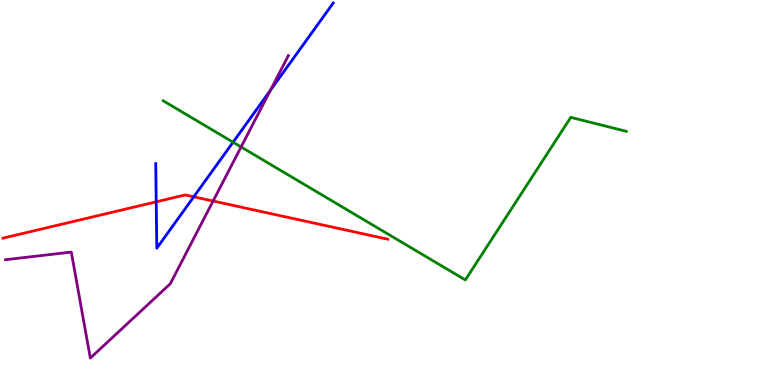[{'lines': ['blue', 'red'], 'intersections': [{'x': 2.02, 'y': 4.76}, {'x': 2.5, 'y': 4.89}]}, {'lines': ['green', 'red'], 'intersections': []}, {'lines': ['purple', 'red'], 'intersections': [{'x': 2.75, 'y': 4.78}]}, {'lines': ['blue', 'green'], 'intersections': [{'x': 3.01, 'y': 6.31}]}, {'lines': ['blue', 'purple'], 'intersections': [{'x': 3.49, 'y': 7.66}]}, {'lines': ['green', 'purple'], 'intersections': [{'x': 3.11, 'y': 6.18}]}]